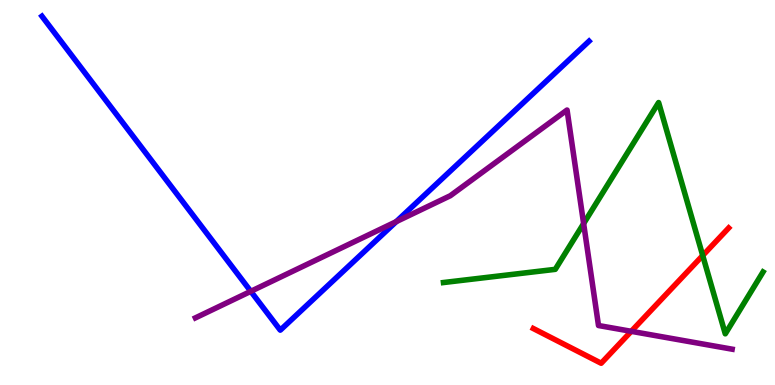[{'lines': ['blue', 'red'], 'intersections': []}, {'lines': ['green', 'red'], 'intersections': [{'x': 9.07, 'y': 3.36}]}, {'lines': ['purple', 'red'], 'intersections': [{'x': 8.15, 'y': 1.39}]}, {'lines': ['blue', 'green'], 'intersections': []}, {'lines': ['blue', 'purple'], 'intersections': [{'x': 3.24, 'y': 2.43}, {'x': 5.11, 'y': 4.24}]}, {'lines': ['green', 'purple'], 'intersections': [{'x': 7.53, 'y': 4.19}]}]